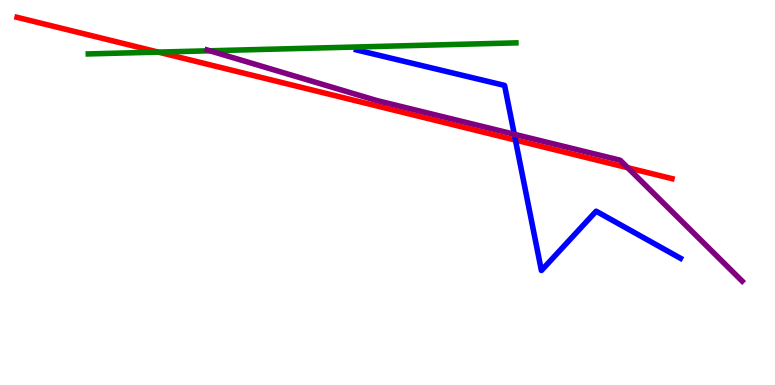[{'lines': ['blue', 'red'], 'intersections': [{'x': 6.65, 'y': 6.36}]}, {'lines': ['green', 'red'], 'intersections': [{'x': 2.04, 'y': 8.65}]}, {'lines': ['purple', 'red'], 'intersections': [{'x': 8.1, 'y': 5.64}]}, {'lines': ['blue', 'green'], 'intersections': []}, {'lines': ['blue', 'purple'], 'intersections': [{'x': 6.64, 'y': 6.51}]}, {'lines': ['green', 'purple'], 'intersections': [{'x': 2.71, 'y': 8.68}]}]